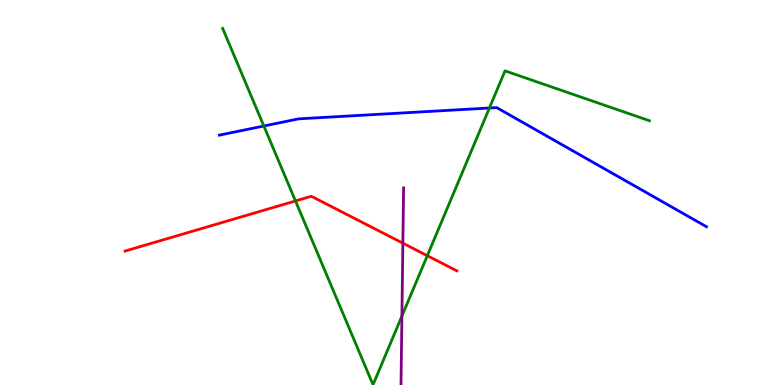[{'lines': ['blue', 'red'], 'intersections': []}, {'lines': ['green', 'red'], 'intersections': [{'x': 3.81, 'y': 4.78}, {'x': 5.51, 'y': 3.36}]}, {'lines': ['purple', 'red'], 'intersections': [{'x': 5.2, 'y': 3.68}]}, {'lines': ['blue', 'green'], 'intersections': [{'x': 3.4, 'y': 6.73}, {'x': 6.31, 'y': 7.19}]}, {'lines': ['blue', 'purple'], 'intersections': []}, {'lines': ['green', 'purple'], 'intersections': [{'x': 5.19, 'y': 1.79}]}]